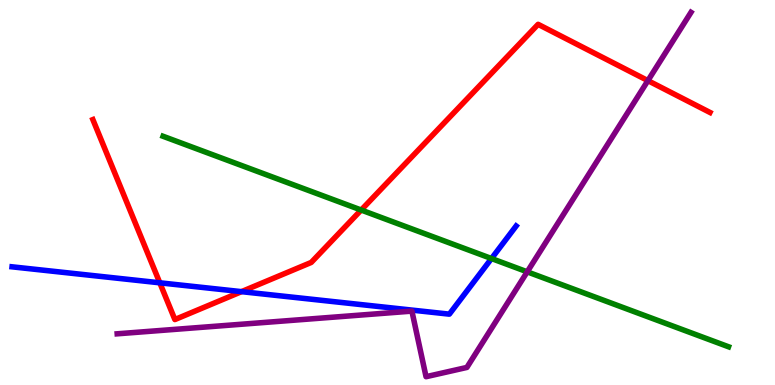[{'lines': ['blue', 'red'], 'intersections': [{'x': 2.06, 'y': 2.65}, {'x': 3.12, 'y': 2.42}]}, {'lines': ['green', 'red'], 'intersections': [{'x': 4.66, 'y': 4.54}]}, {'lines': ['purple', 'red'], 'intersections': [{'x': 8.36, 'y': 7.91}]}, {'lines': ['blue', 'green'], 'intersections': [{'x': 6.34, 'y': 3.28}]}, {'lines': ['blue', 'purple'], 'intersections': []}, {'lines': ['green', 'purple'], 'intersections': [{'x': 6.8, 'y': 2.94}]}]